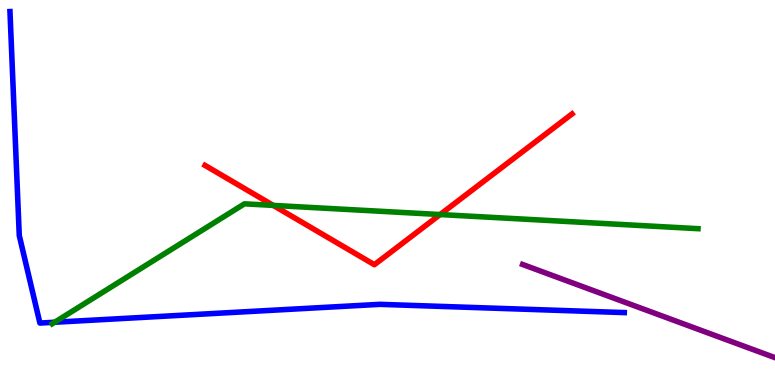[{'lines': ['blue', 'red'], 'intersections': []}, {'lines': ['green', 'red'], 'intersections': [{'x': 3.53, 'y': 4.66}, {'x': 5.68, 'y': 4.43}]}, {'lines': ['purple', 'red'], 'intersections': []}, {'lines': ['blue', 'green'], 'intersections': [{'x': 0.705, 'y': 1.63}]}, {'lines': ['blue', 'purple'], 'intersections': []}, {'lines': ['green', 'purple'], 'intersections': []}]